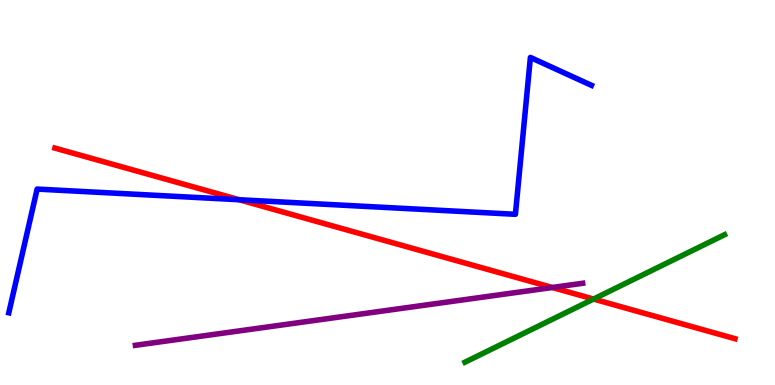[{'lines': ['blue', 'red'], 'intersections': [{'x': 3.09, 'y': 4.81}]}, {'lines': ['green', 'red'], 'intersections': [{'x': 7.66, 'y': 2.23}]}, {'lines': ['purple', 'red'], 'intersections': [{'x': 7.13, 'y': 2.53}]}, {'lines': ['blue', 'green'], 'intersections': []}, {'lines': ['blue', 'purple'], 'intersections': []}, {'lines': ['green', 'purple'], 'intersections': []}]